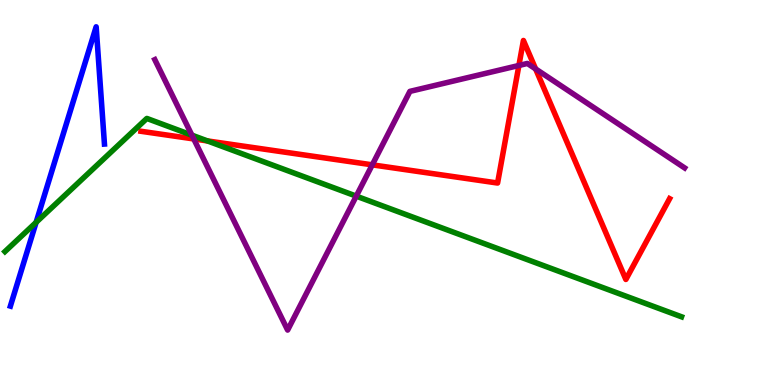[{'lines': ['blue', 'red'], 'intersections': []}, {'lines': ['green', 'red'], 'intersections': [{'x': 2.68, 'y': 6.34}]}, {'lines': ['purple', 'red'], 'intersections': [{'x': 2.5, 'y': 6.39}, {'x': 4.8, 'y': 5.72}, {'x': 6.7, 'y': 8.3}, {'x': 6.91, 'y': 8.21}]}, {'lines': ['blue', 'green'], 'intersections': [{'x': 0.466, 'y': 4.22}]}, {'lines': ['blue', 'purple'], 'intersections': []}, {'lines': ['green', 'purple'], 'intersections': [{'x': 2.48, 'y': 6.49}, {'x': 4.6, 'y': 4.91}]}]